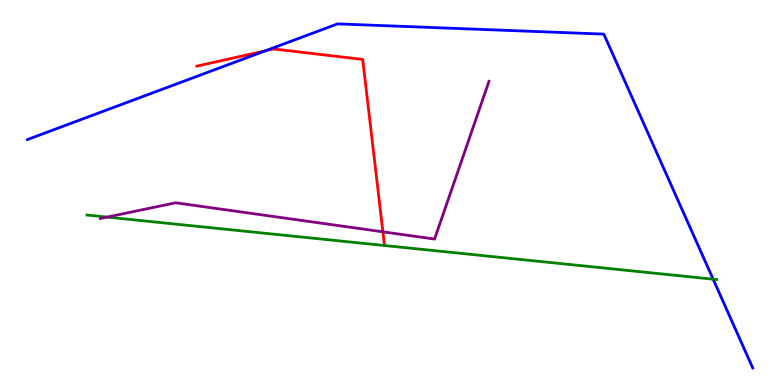[{'lines': ['blue', 'red'], 'intersections': [{'x': 3.42, 'y': 8.68}]}, {'lines': ['green', 'red'], 'intersections': []}, {'lines': ['purple', 'red'], 'intersections': [{'x': 4.94, 'y': 3.98}]}, {'lines': ['blue', 'green'], 'intersections': [{'x': 9.2, 'y': 2.75}]}, {'lines': ['blue', 'purple'], 'intersections': []}, {'lines': ['green', 'purple'], 'intersections': [{'x': 1.38, 'y': 4.36}]}]